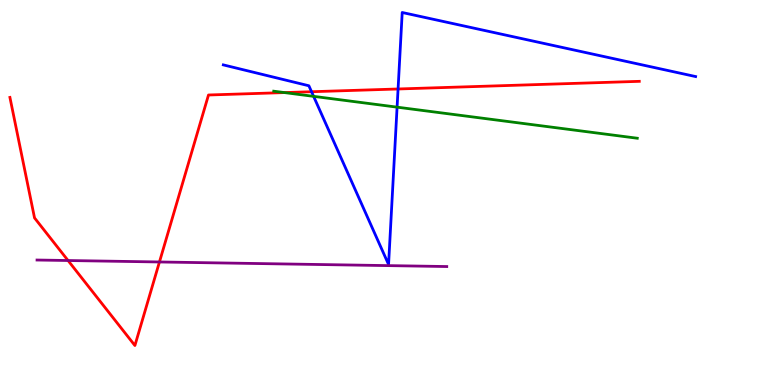[{'lines': ['blue', 'red'], 'intersections': [{'x': 4.02, 'y': 7.62}, {'x': 5.14, 'y': 7.69}]}, {'lines': ['green', 'red'], 'intersections': [{'x': 3.67, 'y': 7.6}]}, {'lines': ['purple', 'red'], 'intersections': [{'x': 0.878, 'y': 3.23}, {'x': 2.06, 'y': 3.2}]}, {'lines': ['blue', 'green'], 'intersections': [{'x': 4.05, 'y': 7.5}, {'x': 5.12, 'y': 7.22}]}, {'lines': ['blue', 'purple'], 'intersections': []}, {'lines': ['green', 'purple'], 'intersections': []}]